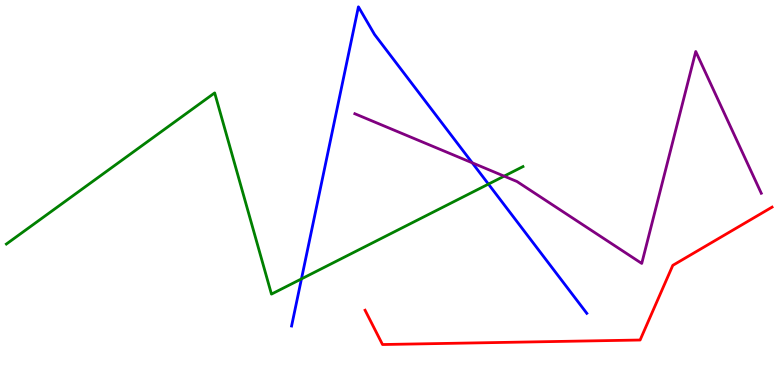[{'lines': ['blue', 'red'], 'intersections': []}, {'lines': ['green', 'red'], 'intersections': []}, {'lines': ['purple', 'red'], 'intersections': []}, {'lines': ['blue', 'green'], 'intersections': [{'x': 3.89, 'y': 2.76}, {'x': 6.3, 'y': 5.22}]}, {'lines': ['blue', 'purple'], 'intersections': [{'x': 6.09, 'y': 5.77}]}, {'lines': ['green', 'purple'], 'intersections': [{'x': 6.5, 'y': 5.42}]}]